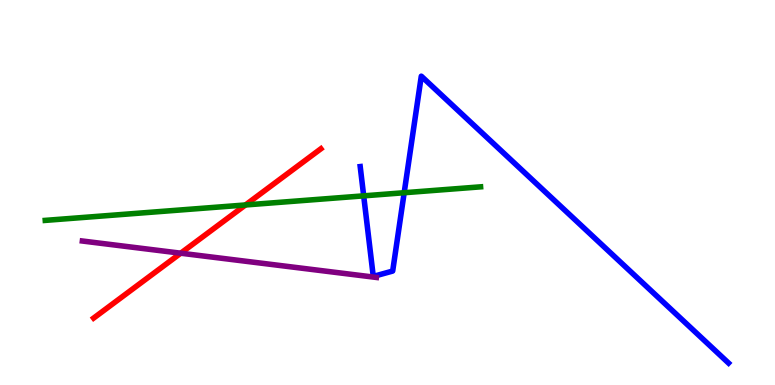[{'lines': ['blue', 'red'], 'intersections': []}, {'lines': ['green', 'red'], 'intersections': [{'x': 3.17, 'y': 4.68}]}, {'lines': ['purple', 'red'], 'intersections': [{'x': 2.33, 'y': 3.42}]}, {'lines': ['blue', 'green'], 'intersections': [{'x': 4.69, 'y': 4.91}, {'x': 5.22, 'y': 4.99}]}, {'lines': ['blue', 'purple'], 'intersections': []}, {'lines': ['green', 'purple'], 'intersections': []}]